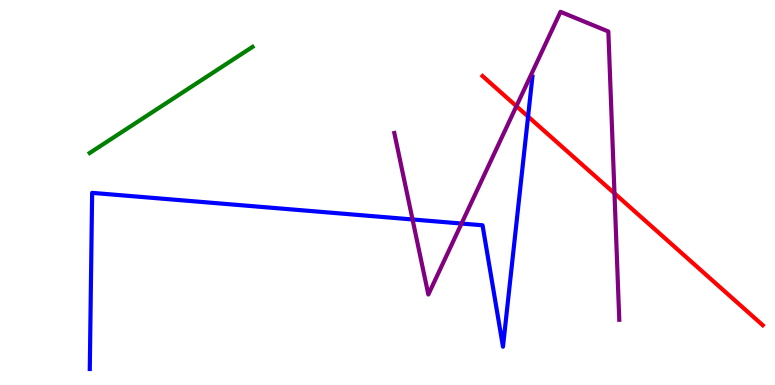[{'lines': ['blue', 'red'], 'intersections': [{'x': 6.81, 'y': 6.97}]}, {'lines': ['green', 'red'], 'intersections': []}, {'lines': ['purple', 'red'], 'intersections': [{'x': 6.66, 'y': 7.24}, {'x': 7.93, 'y': 4.98}]}, {'lines': ['blue', 'green'], 'intersections': []}, {'lines': ['blue', 'purple'], 'intersections': [{'x': 5.32, 'y': 4.3}, {'x': 5.96, 'y': 4.19}]}, {'lines': ['green', 'purple'], 'intersections': []}]